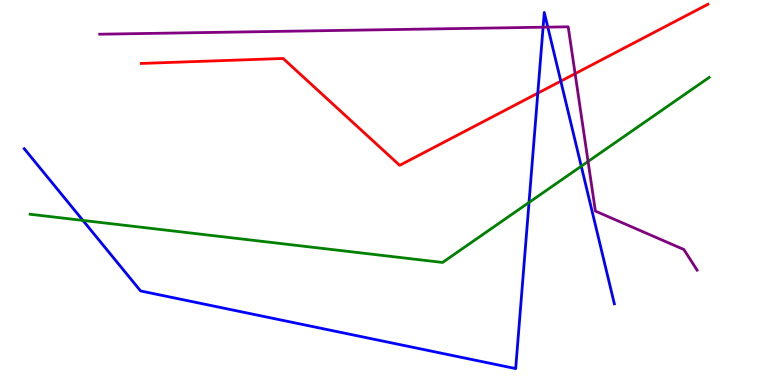[{'lines': ['blue', 'red'], 'intersections': [{'x': 6.94, 'y': 7.58}, {'x': 7.24, 'y': 7.89}]}, {'lines': ['green', 'red'], 'intersections': []}, {'lines': ['purple', 'red'], 'intersections': [{'x': 7.42, 'y': 8.09}]}, {'lines': ['blue', 'green'], 'intersections': [{'x': 1.07, 'y': 4.27}, {'x': 6.83, 'y': 4.74}, {'x': 7.5, 'y': 5.68}]}, {'lines': ['blue', 'purple'], 'intersections': [{'x': 7.01, 'y': 9.29}, {'x': 7.07, 'y': 9.3}]}, {'lines': ['green', 'purple'], 'intersections': [{'x': 7.59, 'y': 5.81}]}]